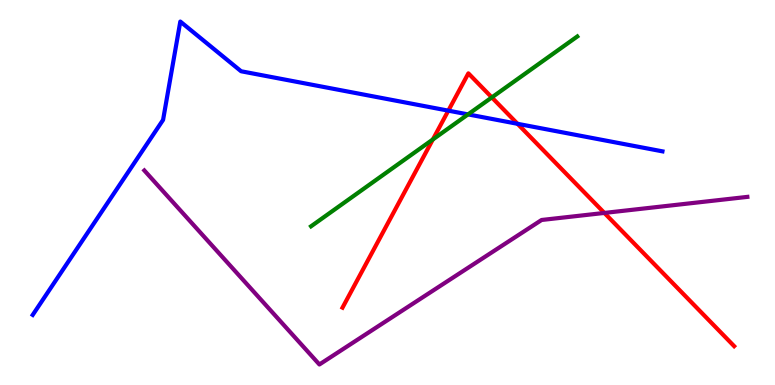[{'lines': ['blue', 'red'], 'intersections': [{'x': 5.78, 'y': 7.13}, {'x': 6.68, 'y': 6.78}]}, {'lines': ['green', 'red'], 'intersections': [{'x': 5.59, 'y': 6.38}, {'x': 6.35, 'y': 7.47}]}, {'lines': ['purple', 'red'], 'intersections': [{'x': 7.8, 'y': 4.47}]}, {'lines': ['blue', 'green'], 'intersections': [{'x': 6.04, 'y': 7.03}]}, {'lines': ['blue', 'purple'], 'intersections': []}, {'lines': ['green', 'purple'], 'intersections': []}]